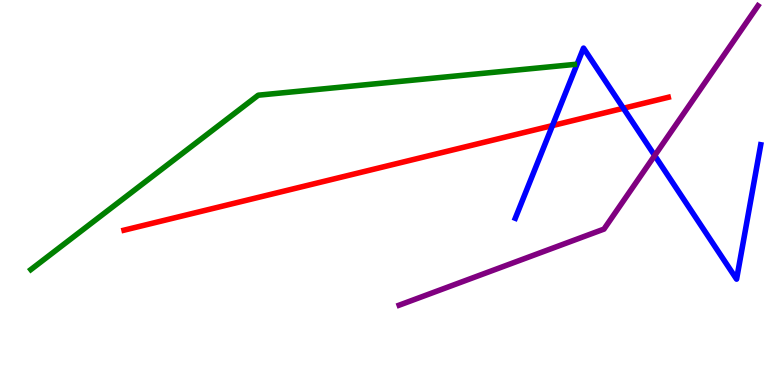[{'lines': ['blue', 'red'], 'intersections': [{'x': 7.13, 'y': 6.74}, {'x': 8.04, 'y': 7.19}]}, {'lines': ['green', 'red'], 'intersections': []}, {'lines': ['purple', 'red'], 'intersections': []}, {'lines': ['blue', 'green'], 'intersections': []}, {'lines': ['blue', 'purple'], 'intersections': [{'x': 8.45, 'y': 5.96}]}, {'lines': ['green', 'purple'], 'intersections': []}]